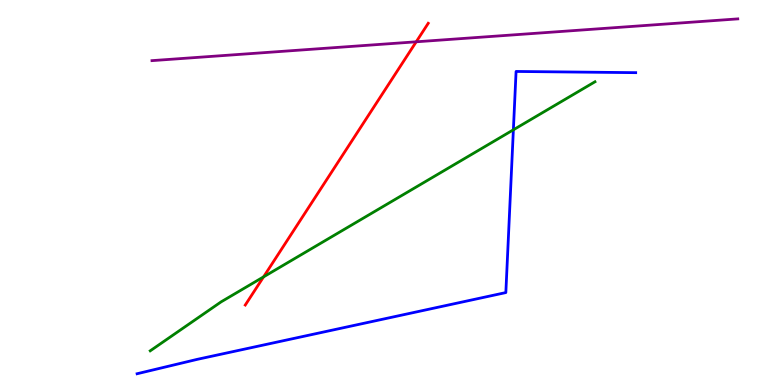[{'lines': ['blue', 'red'], 'intersections': []}, {'lines': ['green', 'red'], 'intersections': [{'x': 3.4, 'y': 2.81}]}, {'lines': ['purple', 'red'], 'intersections': [{'x': 5.37, 'y': 8.91}]}, {'lines': ['blue', 'green'], 'intersections': [{'x': 6.62, 'y': 6.63}]}, {'lines': ['blue', 'purple'], 'intersections': []}, {'lines': ['green', 'purple'], 'intersections': []}]